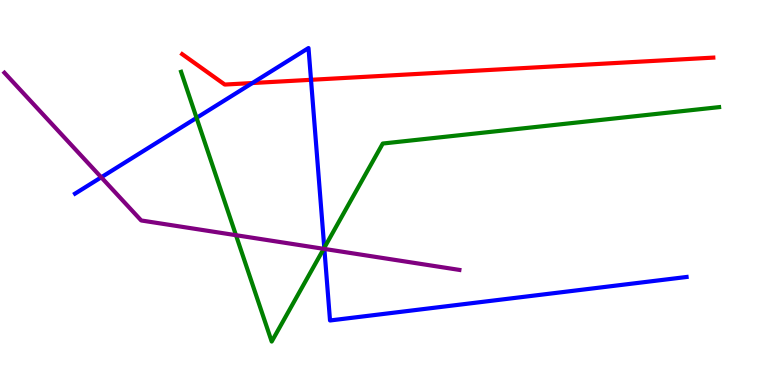[{'lines': ['blue', 'red'], 'intersections': [{'x': 3.26, 'y': 7.84}, {'x': 4.01, 'y': 7.93}]}, {'lines': ['green', 'red'], 'intersections': []}, {'lines': ['purple', 'red'], 'intersections': []}, {'lines': ['blue', 'green'], 'intersections': [{'x': 2.54, 'y': 6.94}, {'x': 4.18, 'y': 3.56}]}, {'lines': ['blue', 'purple'], 'intersections': [{'x': 1.31, 'y': 5.39}, {'x': 4.19, 'y': 3.53}]}, {'lines': ['green', 'purple'], 'intersections': [{'x': 3.04, 'y': 3.89}, {'x': 4.18, 'y': 3.54}]}]